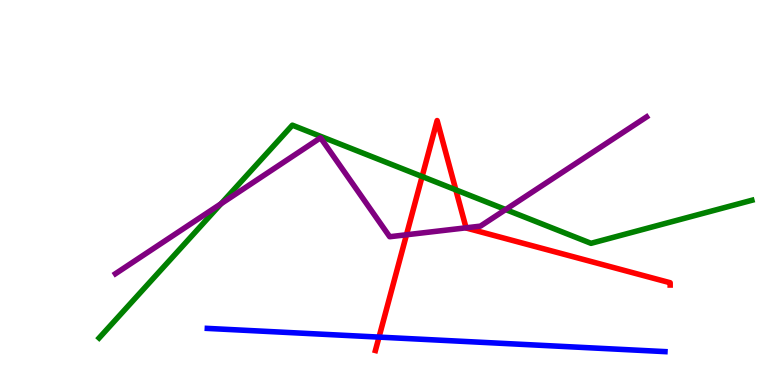[{'lines': ['blue', 'red'], 'intersections': [{'x': 4.89, 'y': 1.24}]}, {'lines': ['green', 'red'], 'intersections': [{'x': 5.45, 'y': 5.42}, {'x': 5.88, 'y': 5.07}]}, {'lines': ['purple', 'red'], 'intersections': [{'x': 5.24, 'y': 3.9}, {'x': 6.01, 'y': 4.08}]}, {'lines': ['blue', 'green'], 'intersections': []}, {'lines': ['blue', 'purple'], 'intersections': []}, {'lines': ['green', 'purple'], 'intersections': [{'x': 2.85, 'y': 4.71}, {'x': 6.52, 'y': 4.56}]}]